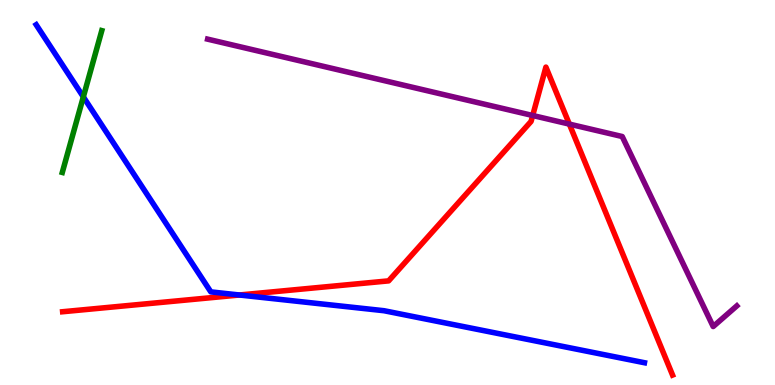[{'lines': ['blue', 'red'], 'intersections': [{'x': 3.09, 'y': 2.34}]}, {'lines': ['green', 'red'], 'intersections': []}, {'lines': ['purple', 'red'], 'intersections': [{'x': 6.87, 'y': 7.0}, {'x': 7.35, 'y': 6.78}]}, {'lines': ['blue', 'green'], 'intersections': [{'x': 1.08, 'y': 7.48}]}, {'lines': ['blue', 'purple'], 'intersections': []}, {'lines': ['green', 'purple'], 'intersections': []}]